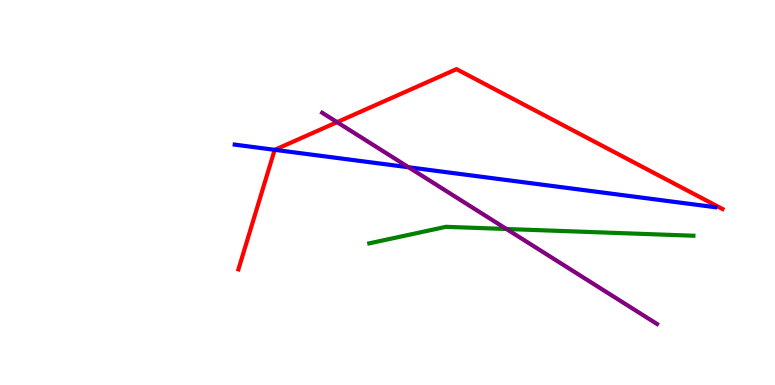[{'lines': ['blue', 'red'], 'intersections': [{'x': 3.54, 'y': 6.11}]}, {'lines': ['green', 'red'], 'intersections': []}, {'lines': ['purple', 'red'], 'intersections': [{'x': 4.35, 'y': 6.83}]}, {'lines': ['blue', 'green'], 'intersections': []}, {'lines': ['blue', 'purple'], 'intersections': [{'x': 5.27, 'y': 5.66}]}, {'lines': ['green', 'purple'], 'intersections': [{'x': 6.53, 'y': 4.05}]}]